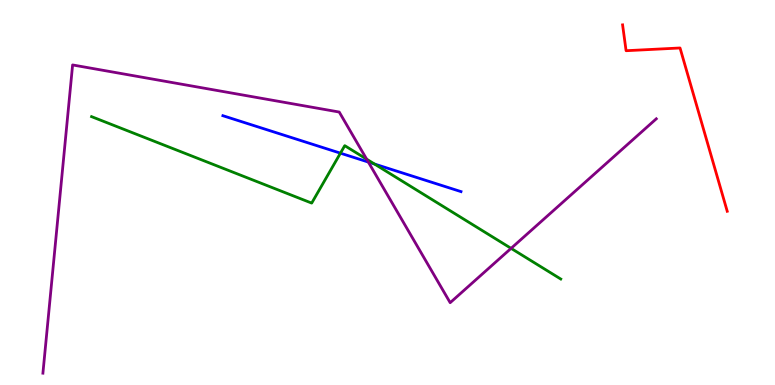[{'lines': ['blue', 'red'], 'intersections': []}, {'lines': ['green', 'red'], 'intersections': []}, {'lines': ['purple', 'red'], 'intersections': []}, {'lines': ['blue', 'green'], 'intersections': [{'x': 4.39, 'y': 6.02}, {'x': 4.83, 'y': 5.74}]}, {'lines': ['blue', 'purple'], 'intersections': [{'x': 4.75, 'y': 5.79}]}, {'lines': ['green', 'purple'], 'intersections': [{'x': 4.73, 'y': 5.87}, {'x': 6.59, 'y': 3.55}]}]